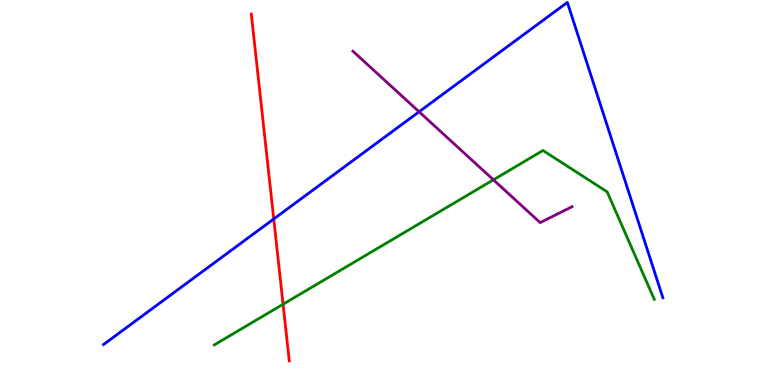[{'lines': ['blue', 'red'], 'intersections': [{'x': 3.53, 'y': 4.31}]}, {'lines': ['green', 'red'], 'intersections': [{'x': 3.65, 'y': 2.1}]}, {'lines': ['purple', 'red'], 'intersections': []}, {'lines': ['blue', 'green'], 'intersections': []}, {'lines': ['blue', 'purple'], 'intersections': [{'x': 5.41, 'y': 7.1}]}, {'lines': ['green', 'purple'], 'intersections': [{'x': 6.37, 'y': 5.33}]}]